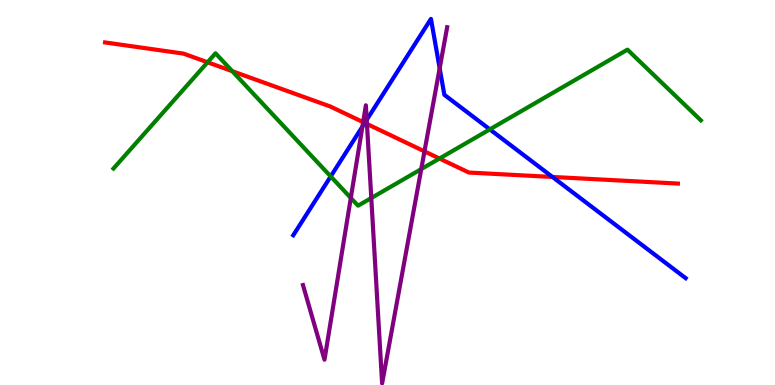[{'lines': ['blue', 'red'], 'intersections': [{'x': 4.71, 'y': 6.81}, {'x': 7.13, 'y': 5.4}]}, {'lines': ['green', 'red'], 'intersections': [{'x': 2.68, 'y': 8.38}, {'x': 3.0, 'y': 8.15}, {'x': 5.67, 'y': 5.88}]}, {'lines': ['purple', 'red'], 'intersections': [{'x': 4.69, 'y': 6.83}, {'x': 4.73, 'y': 6.78}, {'x': 5.48, 'y': 6.07}]}, {'lines': ['blue', 'green'], 'intersections': [{'x': 4.27, 'y': 5.42}, {'x': 6.32, 'y': 6.64}]}, {'lines': ['blue', 'purple'], 'intersections': [{'x': 4.68, 'y': 6.71}, {'x': 4.73, 'y': 6.89}, {'x': 5.67, 'y': 8.23}]}, {'lines': ['green', 'purple'], 'intersections': [{'x': 4.53, 'y': 4.86}, {'x': 4.79, 'y': 4.86}, {'x': 5.44, 'y': 5.61}]}]